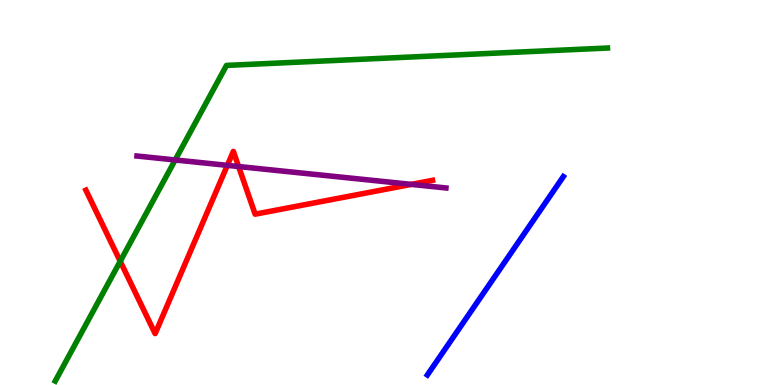[{'lines': ['blue', 'red'], 'intersections': []}, {'lines': ['green', 'red'], 'intersections': [{'x': 1.55, 'y': 3.21}]}, {'lines': ['purple', 'red'], 'intersections': [{'x': 2.93, 'y': 5.7}, {'x': 3.08, 'y': 5.67}, {'x': 5.31, 'y': 5.21}]}, {'lines': ['blue', 'green'], 'intersections': []}, {'lines': ['blue', 'purple'], 'intersections': []}, {'lines': ['green', 'purple'], 'intersections': [{'x': 2.26, 'y': 5.84}]}]